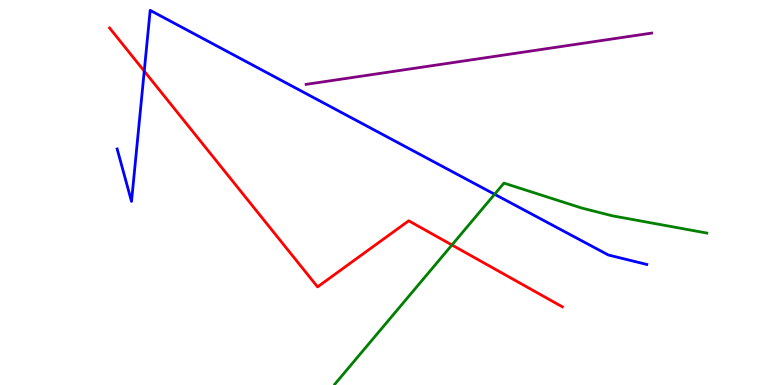[{'lines': ['blue', 'red'], 'intersections': [{'x': 1.86, 'y': 8.15}]}, {'lines': ['green', 'red'], 'intersections': [{'x': 5.83, 'y': 3.64}]}, {'lines': ['purple', 'red'], 'intersections': []}, {'lines': ['blue', 'green'], 'intersections': [{'x': 6.38, 'y': 4.95}]}, {'lines': ['blue', 'purple'], 'intersections': []}, {'lines': ['green', 'purple'], 'intersections': []}]